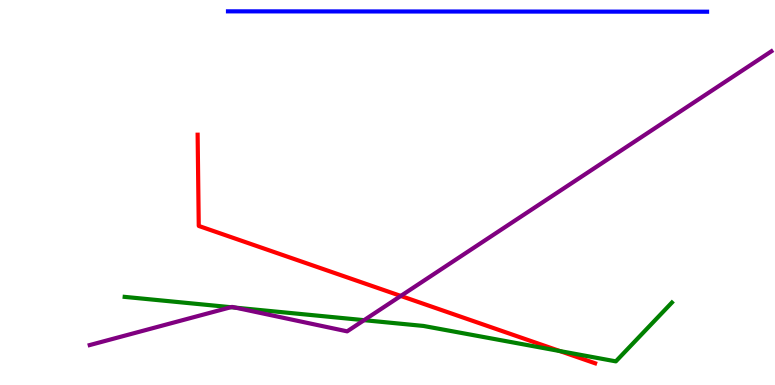[{'lines': ['blue', 'red'], 'intersections': []}, {'lines': ['green', 'red'], 'intersections': [{'x': 7.22, 'y': 0.882}]}, {'lines': ['purple', 'red'], 'intersections': [{'x': 5.17, 'y': 2.31}]}, {'lines': ['blue', 'green'], 'intersections': []}, {'lines': ['blue', 'purple'], 'intersections': []}, {'lines': ['green', 'purple'], 'intersections': [{'x': 2.98, 'y': 2.02}, {'x': 3.04, 'y': 2.01}, {'x': 4.7, 'y': 1.68}]}]